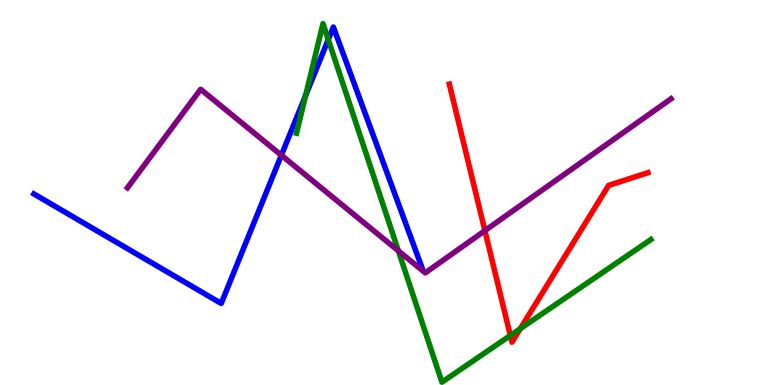[{'lines': ['blue', 'red'], 'intersections': []}, {'lines': ['green', 'red'], 'intersections': [{'x': 6.58, 'y': 1.29}, {'x': 6.71, 'y': 1.46}]}, {'lines': ['purple', 'red'], 'intersections': [{'x': 6.26, 'y': 4.01}]}, {'lines': ['blue', 'green'], 'intersections': [{'x': 3.94, 'y': 7.52}, {'x': 4.24, 'y': 8.97}]}, {'lines': ['blue', 'purple'], 'intersections': [{'x': 3.63, 'y': 5.97}]}, {'lines': ['green', 'purple'], 'intersections': [{'x': 5.14, 'y': 3.48}]}]